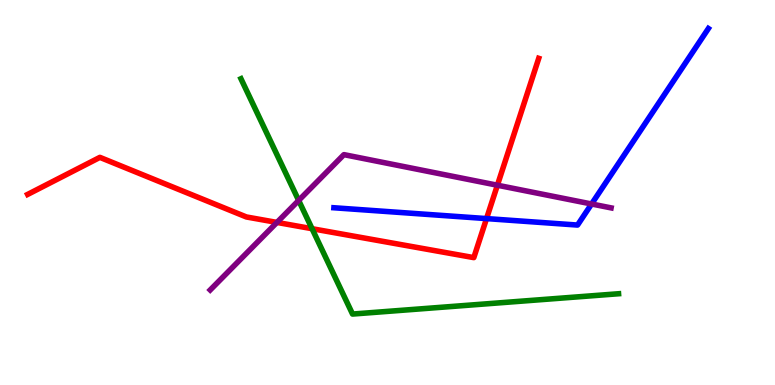[{'lines': ['blue', 'red'], 'intersections': [{'x': 6.28, 'y': 4.32}]}, {'lines': ['green', 'red'], 'intersections': [{'x': 4.03, 'y': 4.06}]}, {'lines': ['purple', 'red'], 'intersections': [{'x': 3.57, 'y': 4.22}, {'x': 6.42, 'y': 5.19}]}, {'lines': ['blue', 'green'], 'intersections': []}, {'lines': ['blue', 'purple'], 'intersections': [{'x': 7.63, 'y': 4.7}]}, {'lines': ['green', 'purple'], 'intersections': [{'x': 3.85, 'y': 4.79}]}]